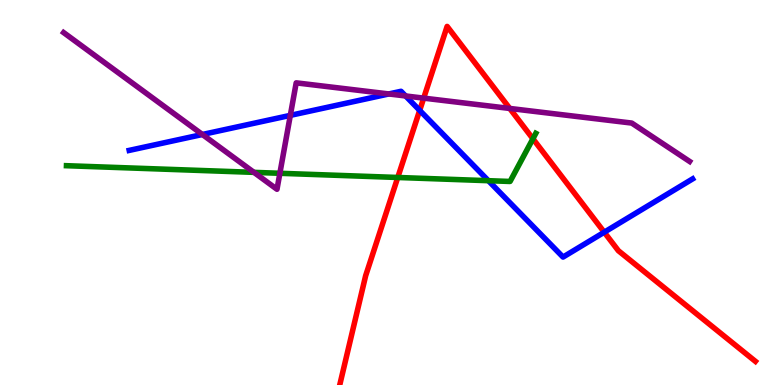[{'lines': ['blue', 'red'], 'intersections': [{'x': 5.42, 'y': 7.13}, {'x': 7.8, 'y': 3.97}]}, {'lines': ['green', 'red'], 'intersections': [{'x': 5.13, 'y': 5.39}, {'x': 6.88, 'y': 6.4}]}, {'lines': ['purple', 'red'], 'intersections': [{'x': 5.47, 'y': 7.45}, {'x': 6.58, 'y': 7.18}]}, {'lines': ['blue', 'green'], 'intersections': [{'x': 6.3, 'y': 5.31}]}, {'lines': ['blue', 'purple'], 'intersections': [{'x': 2.61, 'y': 6.51}, {'x': 3.75, 'y': 7.0}, {'x': 5.02, 'y': 7.56}, {'x': 5.23, 'y': 7.51}]}, {'lines': ['green', 'purple'], 'intersections': [{'x': 3.28, 'y': 5.52}, {'x': 3.61, 'y': 5.5}]}]